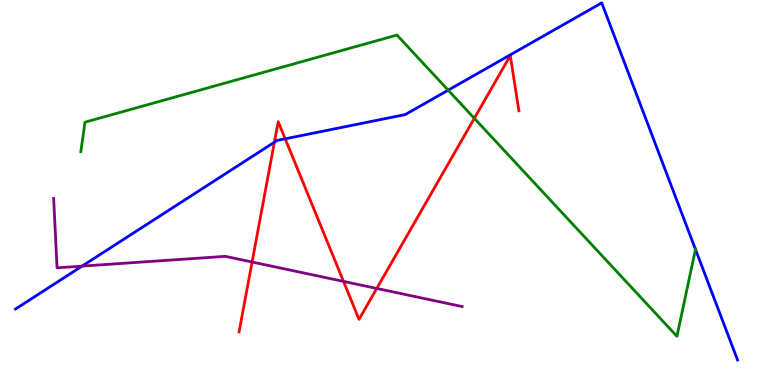[{'lines': ['blue', 'red'], 'intersections': [{'x': 3.54, 'y': 6.31}, {'x': 3.68, 'y': 6.39}]}, {'lines': ['green', 'red'], 'intersections': [{'x': 6.12, 'y': 6.93}]}, {'lines': ['purple', 'red'], 'intersections': [{'x': 3.25, 'y': 3.19}, {'x': 4.43, 'y': 2.69}, {'x': 4.86, 'y': 2.51}]}, {'lines': ['blue', 'green'], 'intersections': [{'x': 5.78, 'y': 7.66}, {'x': 8.97, 'y': 3.52}]}, {'lines': ['blue', 'purple'], 'intersections': [{'x': 1.06, 'y': 3.09}]}, {'lines': ['green', 'purple'], 'intersections': []}]